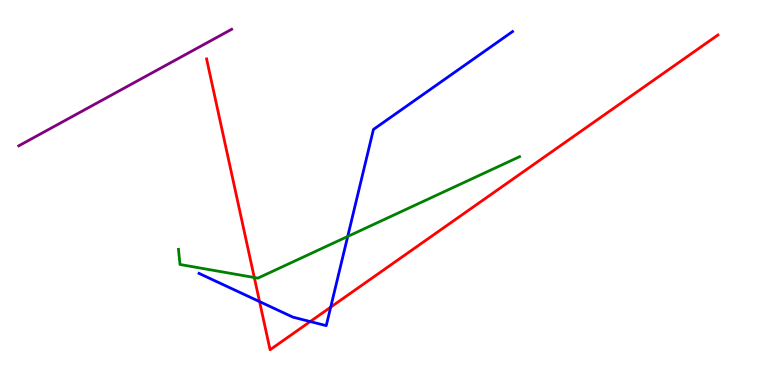[{'lines': ['blue', 'red'], 'intersections': [{'x': 3.35, 'y': 2.17}, {'x': 4.0, 'y': 1.65}, {'x': 4.27, 'y': 2.02}]}, {'lines': ['green', 'red'], 'intersections': [{'x': 3.28, 'y': 2.79}]}, {'lines': ['purple', 'red'], 'intersections': []}, {'lines': ['blue', 'green'], 'intersections': [{'x': 4.49, 'y': 3.86}]}, {'lines': ['blue', 'purple'], 'intersections': []}, {'lines': ['green', 'purple'], 'intersections': []}]